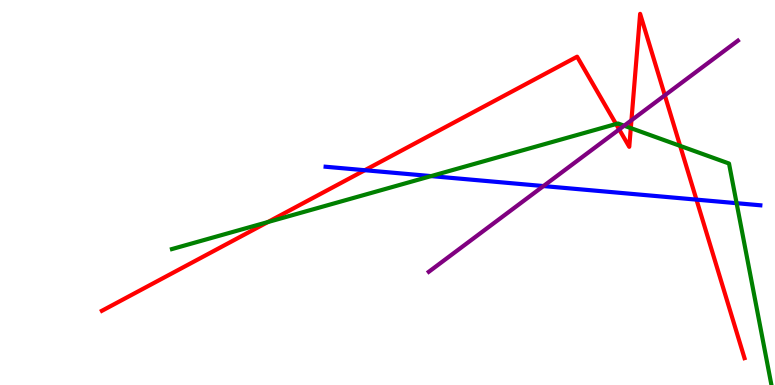[{'lines': ['blue', 'red'], 'intersections': [{'x': 4.71, 'y': 5.58}, {'x': 8.99, 'y': 4.81}]}, {'lines': ['green', 'red'], 'intersections': [{'x': 3.46, 'y': 4.23}, {'x': 7.95, 'y': 6.78}, {'x': 8.14, 'y': 6.67}, {'x': 8.78, 'y': 6.21}]}, {'lines': ['purple', 'red'], 'intersections': [{'x': 7.99, 'y': 6.64}, {'x': 8.15, 'y': 6.88}, {'x': 8.58, 'y': 7.52}]}, {'lines': ['blue', 'green'], 'intersections': [{'x': 5.56, 'y': 5.43}, {'x': 9.5, 'y': 4.72}]}, {'lines': ['blue', 'purple'], 'intersections': [{'x': 7.01, 'y': 5.17}]}, {'lines': ['green', 'purple'], 'intersections': [{'x': 8.05, 'y': 6.73}]}]